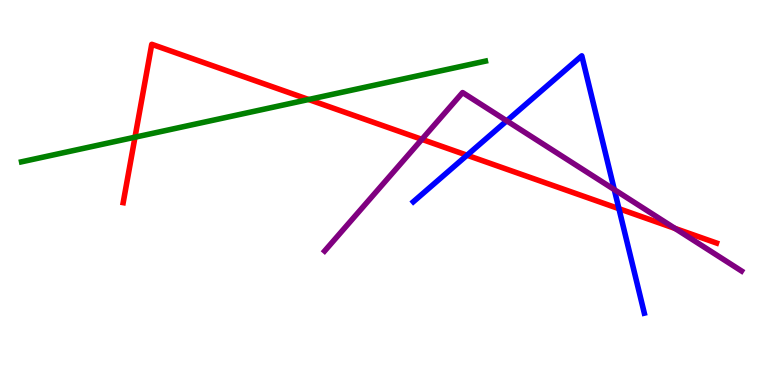[{'lines': ['blue', 'red'], 'intersections': [{'x': 6.03, 'y': 5.97}, {'x': 7.99, 'y': 4.58}]}, {'lines': ['green', 'red'], 'intersections': [{'x': 1.74, 'y': 6.44}, {'x': 3.98, 'y': 7.42}]}, {'lines': ['purple', 'red'], 'intersections': [{'x': 5.44, 'y': 6.38}, {'x': 8.71, 'y': 4.07}]}, {'lines': ['blue', 'green'], 'intersections': []}, {'lines': ['blue', 'purple'], 'intersections': [{'x': 6.54, 'y': 6.86}, {'x': 7.93, 'y': 5.08}]}, {'lines': ['green', 'purple'], 'intersections': []}]